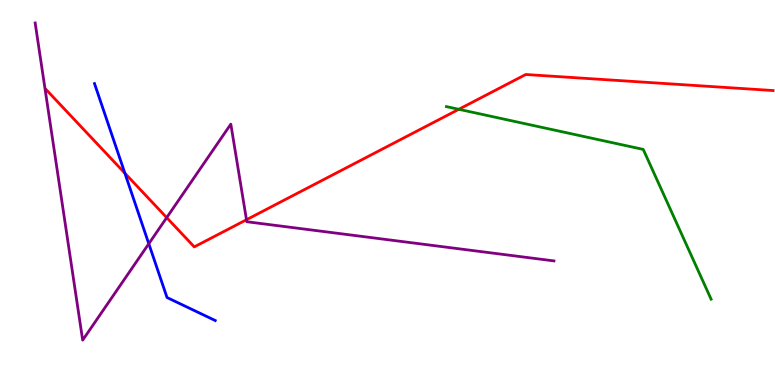[{'lines': ['blue', 'red'], 'intersections': [{'x': 1.61, 'y': 5.5}]}, {'lines': ['green', 'red'], 'intersections': [{'x': 5.92, 'y': 7.16}]}, {'lines': ['purple', 'red'], 'intersections': [{'x': 2.15, 'y': 4.35}, {'x': 3.18, 'y': 4.29}]}, {'lines': ['blue', 'green'], 'intersections': []}, {'lines': ['blue', 'purple'], 'intersections': [{'x': 1.92, 'y': 3.67}]}, {'lines': ['green', 'purple'], 'intersections': []}]